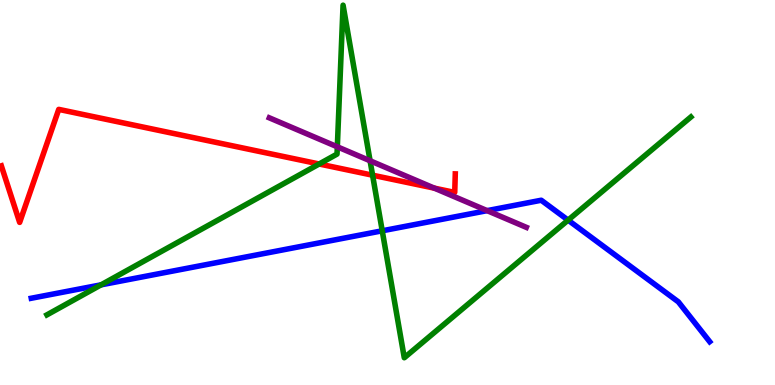[{'lines': ['blue', 'red'], 'intersections': []}, {'lines': ['green', 'red'], 'intersections': [{'x': 4.12, 'y': 5.74}, {'x': 4.81, 'y': 5.45}]}, {'lines': ['purple', 'red'], 'intersections': [{'x': 5.6, 'y': 5.11}]}, {'lines': ['blue', 'green'], 'intersections': [{'x': 1.3, 'y': 2.6}, {'x': 4.93, 'y': 4.01}, {'x': 7.33, 'y': 4.28}]}, {'lines': ['blue', 'purple'], 'intersections': [{'x': 6.29, 'y': 4.53}]}, {'lines': ['green', 'purple'], 'intersections': [{'x': 4.35, 'y': 6.19}, {'x': 4.78, 'y': 5.82}]}]